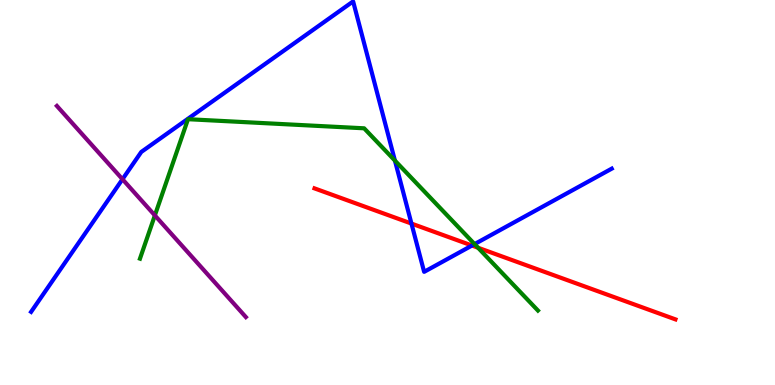[{'lines': ['blue', 'red'], 'intersections': [{'x': 5.31, 'y': 4.19}, {'x': 6.09, 'y': 3.62}]}, {'lines': ['green', 'red'], 'intersections': [{'x': 6.17, 'y': 3.57}]}, {'lines': ['purple', 'red'], 'intersections': []}, {'lines': ['blue', 'green'], 'intersections': [{'x': 5.1, 'y': 5.83}, {'x': 6.12, 'y': 3.66}]}, {'lines': ['blue', 'purple'], 'intersections': [{'x': 1.58, 'y': 5.34}]}, {'lines': ['green', 'purple'], 'intersections': [{'x': 2.0, 'y': 4.4}]}]